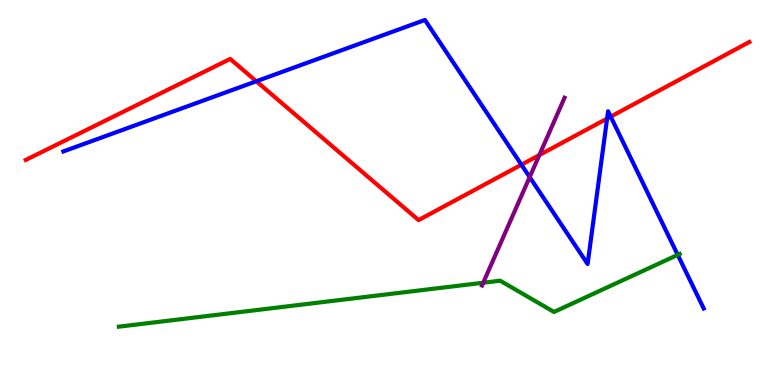[{'lines': ['blue', 'red'], 'intersections': [{'x': 3.31, 'y': 7.89}, {'x': 6.73, 'y': 5.72}, {'x': 7.83, 'y': 6.92}, {'x': 7.88, 'y': 6.97}]}, {'lines': ['green', 'red'], 'intersections': []}, {'lines': ['purple', 'red'], 'intersections': [{'x': 6.96, 'y': 5.97}]}, {'lines': ['blue', 'green'], 'intersections': [{'x': 8.74, 'y': 3.38}]}, {'lines': ['blue', 'purple'], 'intersections': [{'x': 6.83, 'y': 5.4}]}, {'lines': ['green', 'purple'], 'intersections': [{'x': 6.24, 'y': 2.66}]}]